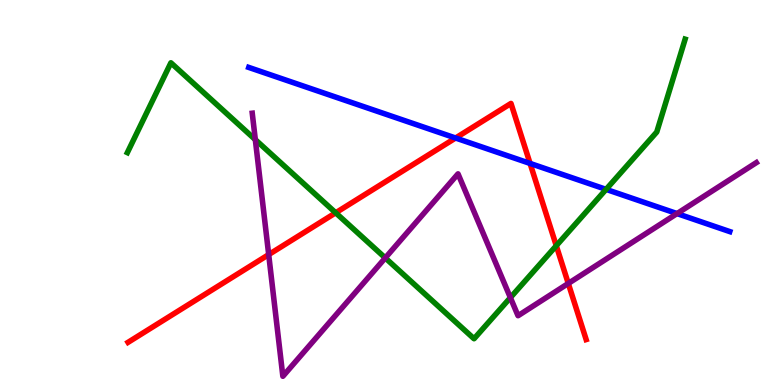[{'lines': ['blue', 'red'], 'intersections': [{'x': 5.88, 'y': 6.42}, {'x': 6.84, 'y': 5.76}]}, {'lines': ['green', 'red'], 'intersections': [{'x': 4.33, 'y': 4.47}, {'x': 7.18, 'y': 3.62}]}, {'lines': ['purple', 'red'], 'intersections': [{'x': 3.47, 'y': 3.39}, {'x': 7.33, 'y': 2.64}]}, {'lines': ['blue', 'green'], 'intersections': [{'x': 7.82, 'y': 5.08}]}, {'lines': ['blue', 'purple'], 'intersections': [{'x': 8.74, 'y': 4.45}]}, {'lines': ['green', 'purple'], 'intersections': [{'x': 3.29, 'y': 6.37}, {'x': 4.97, 'y': 3.3}, {'x': 6.59, 'y': 2.27}]}]